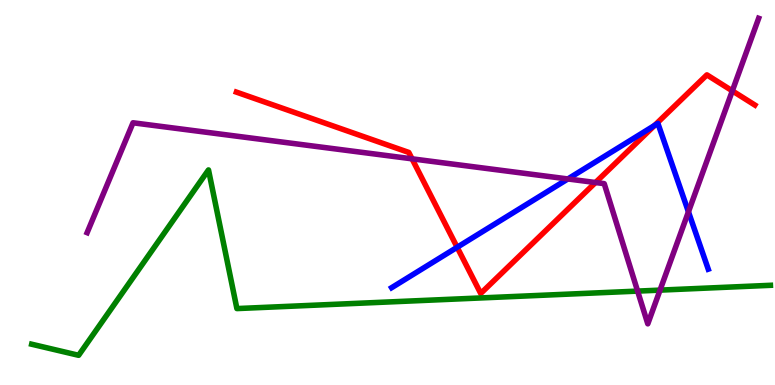[{'lines': ['blue', 'red'], 'intersections': [{'x': 5.9, 'y': 3.58}, {'x': 8.45, 'y': 6.74}]}, {'lines': ['green', 'red'], 'intersections': []}, {'lines': ['purple', 'red'], 'intersections': [{'x': 5.32, 'y': 5.87}, {'x': 7.68, 'y': 5.26}, {'x': 9.45, 'y': 7.64}]}, {'lines': ['blue', 'green'], 'intersections': []}, {'lines': ['blue', 'purple'], 'intersections': [{'x': 7.33, 'y': 5.35}, {'x': 8.88, 'y': 4.5}]}, {'lines': ['green', 'purple'], 'intersections': [{'x': 8.23, 'y': 2.44}, {'x': 8.52, 'y': 2.46}]}]